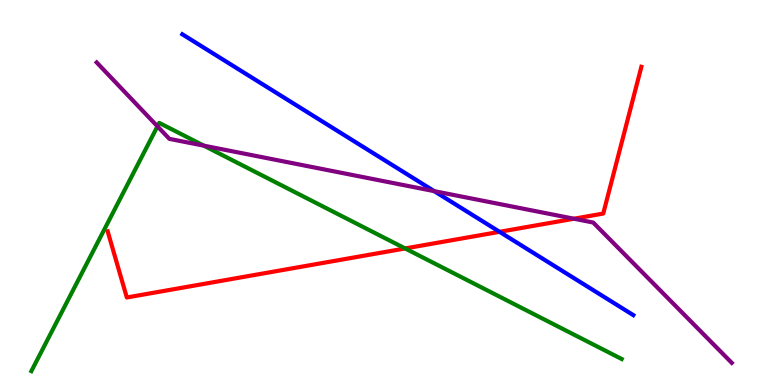[{'lines': ['blue', 'red'], 'intersections': [{'x': 6.45, 'y': 3.98}]}, {'lines': ['green', 'red'], 'intersections': [{'x': 5.23, 'y': 3.55}]}, {'lines': ['purple', 'red'], 'intersections': [{'x': 7.41, 'y': 4.32}]}, {'lines': ['blue', 'green'], 'intersections': []}, {'lines': ['blue', 'purple'], 'intersections': [{'x': 5.6, 'y': 5.04}]}, {'lines': ['green', 'purple'], 'intersections': [{'x': 2.03, 'y': 6.72}, {'x': 2.63, 'y': 6.22}]}]